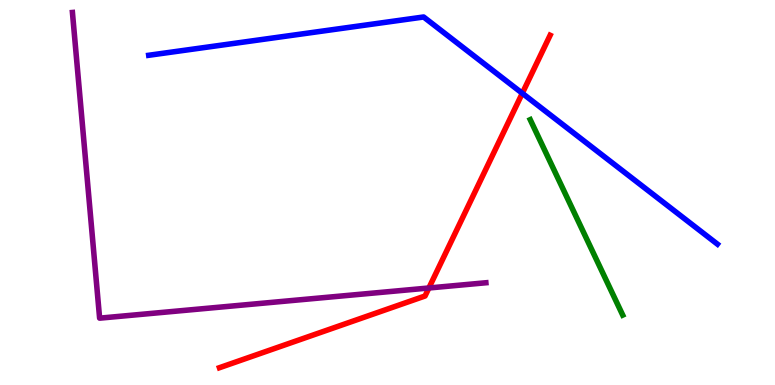[{'lines': ['blue', 'red'], 'intersections': [{'x': 6.74, 'y': 7.58}]}, {'lines': ['green', 'red'], 'intersections': []}, {'lines': ['purple', 'red'], 'intersections': [{'x': 5.53, 'y': 2.52}]}, {'lines': ['blue', 'green'], 'intersections': []}, {'lines': ['blue', 'purple'], 'intersections': []}, {'lines': ['green', 'purple'], 'intersections': []}]